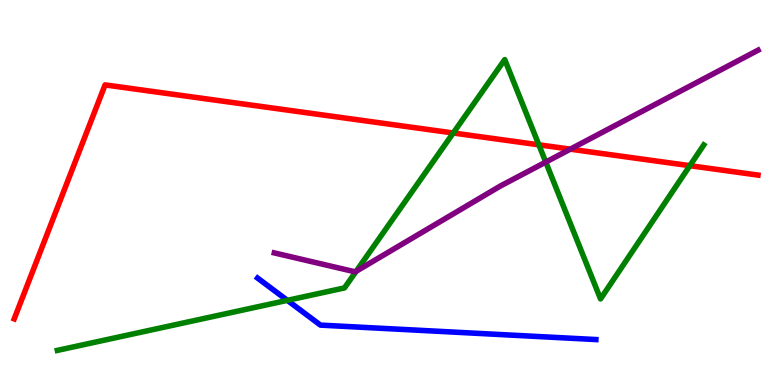[{'lines': ['blue', 'red'], 'intersections': []}, {'lines': ['green', 'red'], 'intersections': [{'x': 5.85, 'y': 6.55}, {'x': 6.95, 'y': 6.24}, {'x': 8.9, 'y': 5.7}]}, {'lines': ['purple', 'red'], 'intersections': [{'x': 7.36, 'y': 6.13}]}, {'lines': ['blue', 'green'], 'intersections': [{'x': 3.71, 'y': 2.2}]}, {'lines': ['blue', 'purple'], 'intersections': []}, {'lines': ['green', 'purple'], 'intersections': [{'x': 4.6, 'y': 2.95}, {'x': 7.04, 'y': 5.79}]}]